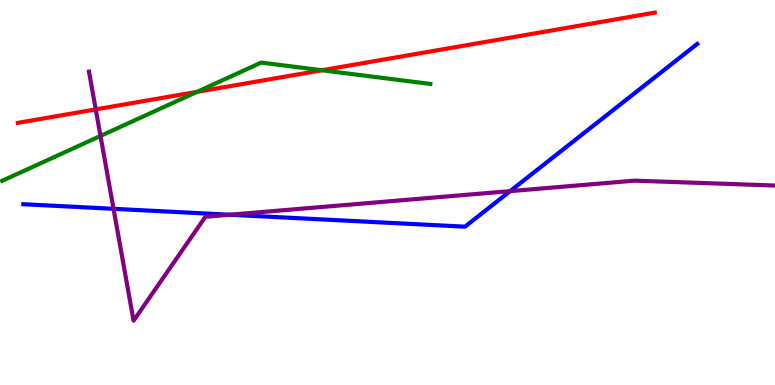[{'lines': ['blue', 'red'], 'intersections': []}, {'lines': ['green', 'red'], 'intersections': [{'x': 2.54, 'y': 7.61}, {'x': 4.15, 'y': 8.18}]}, {'lines': ['purple', 'red'], 'intersections': [{'x': 1.24, 'y': 7.16}]}, {'lines': ['blue', 'green'], 'intersections': []}, {'lines': ['blue', 'purple'], 'intersections': [{'x': 1.47, 'y': 4.58}, {'x': 2.97, 'y': 4.42}, {'x': 6.58, 'y': 5.04}]}, {'lines': ['green', 'purple'], 'intersections': [{'x': 1.3, 'y': 6.47}]}]